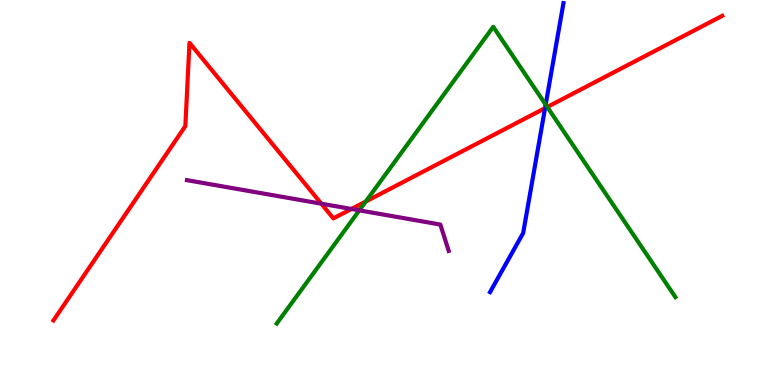[{'lines': ['blue', 'red'], 'intersections': [{'x': 7.03, 'y': 7.19}]}, {'lines': ['green', 'red'], 'intersections': [{'x': 4.72, 'y': 4.77}, {'x': 7.06, 'y': 7.22}]}, {'lines': ['purple', 'red'], 'intersections': [{'x': 4.15, 'y': 4.71}, {'x': 4.53, 'y': 4.57}]}, {'lines': ['blue', 'green'], 'intersections': [{'x': 7.04, 'y': 7.28}]}, {'lines': ['blue', 'purple'], 'intersections': []}, {'lines': ['green', 'purple'], 'intersections': [{'x': 4.64, 'y': 4.54}]}]